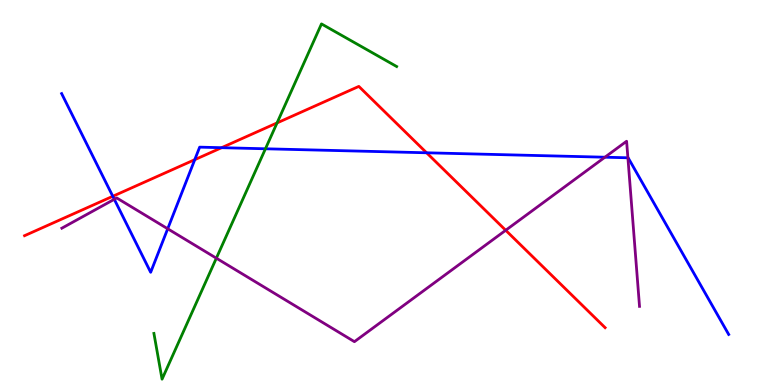[{'lines': ['blue', 'red'], 'intersections': [{'x': 1.46, 'y': 4.9}, {'x': 2.51, 'y': 5.85}, {'x': 2.86, 'y': 6.16}, {'x': 5.5, 'y': 6.03}]}, {'lines': ['green', 'red'], 'intersections': [{'x': 3.57, 'y': 6.81}]}, {'lines': ['purple', 'red'], 'intersections': [{'x': 6.53, 'y': 4.02}]}, {'lines': ['blue', 'green'], 'intersections': [{'x': 3.43, 'y': 6.14}]}, {'lines': ['blue', 'purple'], 'intersections': [{'x': 1.47, 'y': 4.82}, {'x': 2.16, 'y': 4.06}, {'x': 7.81, 'y': 5.92}, {'x': 8.1, 'y': 5.9}]}, {'lines': ['green', 'purple'], 'intersections': [{'x': 2.79, 'y': 3.29}]}]